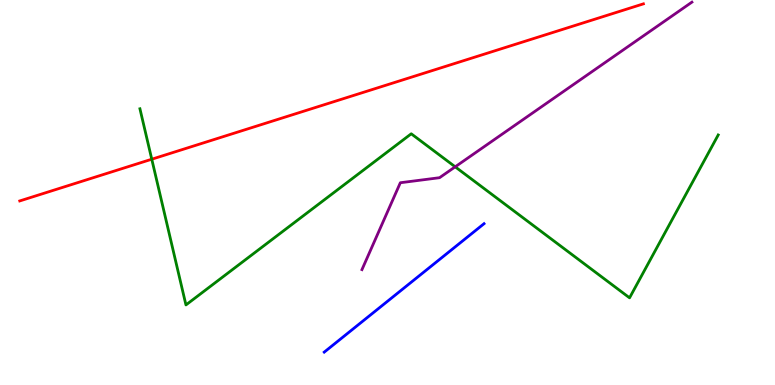[{'lines': ['blue', 'red'], 'intersections': []}, {'lines': ['green', 'red'], 'intersections': [{'x': 1.96, 'y': 5.86}]}, {'lines': ['purple', 'red'], 'intersections': []}, {'lines': ['blue', 'green'], 'intersections': []}, {'lines': ['blue', 'purple'], 'intersections': []}, {'lines': ['green', 'purple'], 'intersections': [{'x': 5.87, 'y': 5.67}]}]